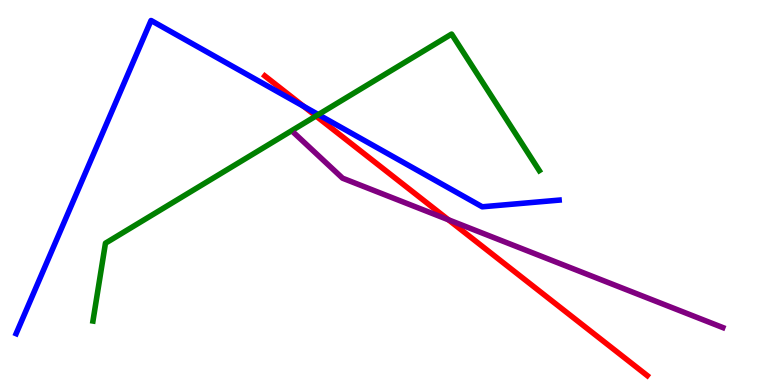[{'lines': ['blue', 'red'], 'intersections': [{'x': 3.92, 'y': 7.24}]}, {'lines': ['green', 'red'], 'intersections': [{'x': 4.08, 'y': 6.99}]}, {'lines': ['purple', 'red'], 'intersections': [{'x': 5.79, 'y': 4.29}]}, {'lines': ['blue', 'green'], 'intersections': [{'x': 4.11, 'y': 7.02}]}, {'lines': ['blue', 'purple'], 'intersections': []}, {'lines': ['green', 'purple'], 'intersections': []}]